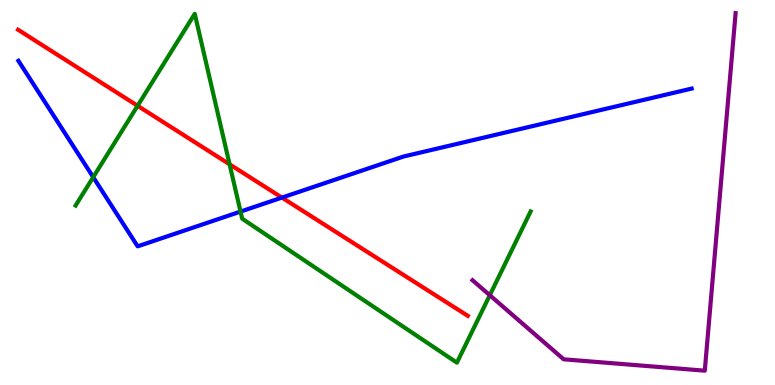[{'lines': ['blue', 'red'], 'intersections': [{'x': 3.64, 'y': 4.87}]}, {'lines': ['green', 'red'], 'intersections': [{'x': 1.78, 'y': 7.25}, {'x': 2.96, 'y': 5.73}]}, {'lines': ['purple', 'red'], 'intersections': []}, {'lines': ['blue', 'green'], 'intersections': [{'x': 1.2, 'y': 5.4}, {'x': 3.1, 'y': 4.5}]}, {'lines': ['blue', 'purple'], 'intersections': []}, {'lines': ['green', 'purple'], 'intersections': [{'x': 6.32, 'y': 2.33}]}]